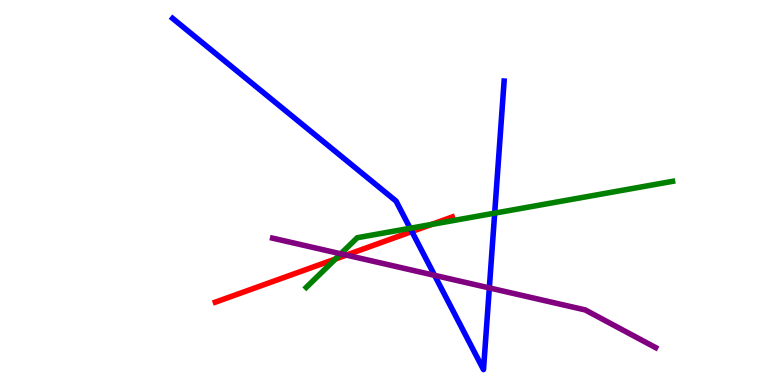[{'lines': ['blue', 'red'], 'intersections': [{'x': 5.31, 'y': 3.99}]}, {'lines': ['green', 'red'], 'intersections': [{'x': 4.33, 'y': 3.27}, {'x': 5.57, 'y': 4.17}]}, {'lines': ['purple', 'red'], 'intersections': [{'x': 4.47, 'y': 3.37}]}, {'lines': ['blue', 'green'], 'intersections': [{'x': 5.29, 'y': 4.07}, {'x': 6.38, 'y': 4.46}]}, {'lines': ['blue', 'purple'], 'intersections': [{'x': 5.61, 'y': 2.85}, {'x': 6.31, 'y': 2.52}]}, {'lines': ['green', 'purple'], 'intersections': [{'x': 4.4, 'y': 3.41}]}]